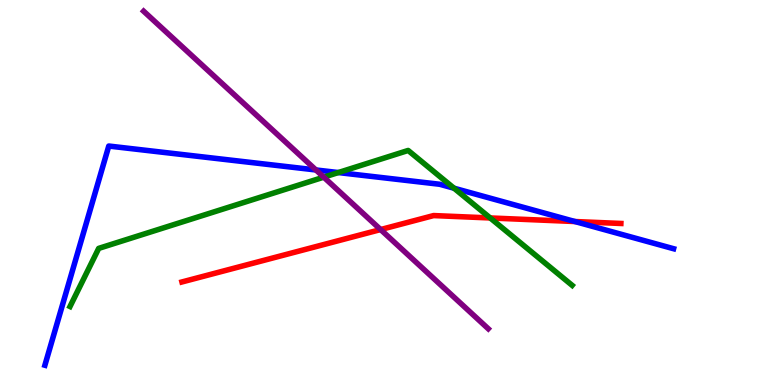[{'lines': ['blue', 'red'], 'intersections': [{'x': 7.42, 'y': 4.25}]}, {'lines': ['green', 'red'], 'intersections': [{'x': 6.33, 'y': 4.34}]}, {'lines': ['purple', 'red'], 'intersections': [{'x': 4.91, 'y': 4.04}]}, {'lines': ['blue', 'green'], 'intersections': [{'x': 4.37, 'y': 5.52}, {'x': 5.86, 'y': 5.11}]}, {'lines': ['blue', 'purple'], 'intersections': [{'x': 4.08, 'y': 5.59}]}, {'lines': ['green', 'purple'], 'intersections': [{'x': 4.18, 'y': 5.4}]}]